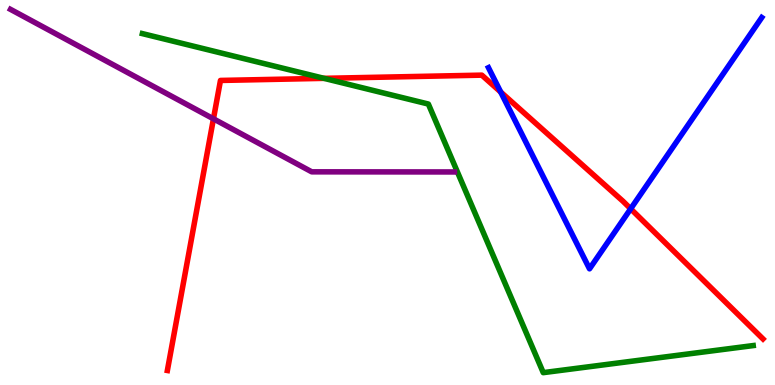[{'lines': ['blue', 'red'], 'intersections': [{'x': 6.46, 'y': 7.61}, {'x': 8.14, 'y': 4.58}]}, {'lines': ['green', 'red'], 'intersections': [{'x': 4.18, 'y': 7.97}]}, {'lines': ['purple', 'red'], 'intersections': [{'x': 2.75, 'y': 6.91}]}, {'lines': ['blue', 'green'], 'intersections': []}, {'lines': ['blue', 'purple'], 'intersections': []}, {'lines': ['green', 'purple'], 'intersections': []}]